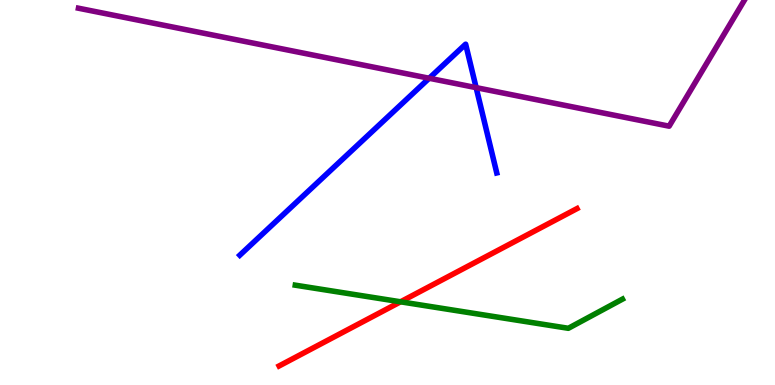[{'lines': ['blue', 'red'], 'intersections': []}, {'lines': ['green', 'red'], 'intersections': [{'x': 5.17, 'y': 2.16}]}, {'lines': ['purple', 'red'], 'intersections': []}, {'lines': ['blue', 'green'], 'intersections': []}, {'lines': ['blue', 'purple'], 'intersections': [{'x': 5.54, 'y': 7.97}, {'x': 6.14, 'y': 7.72}]}, {'lines': ['green', 'purple'], 'intersections': []}]